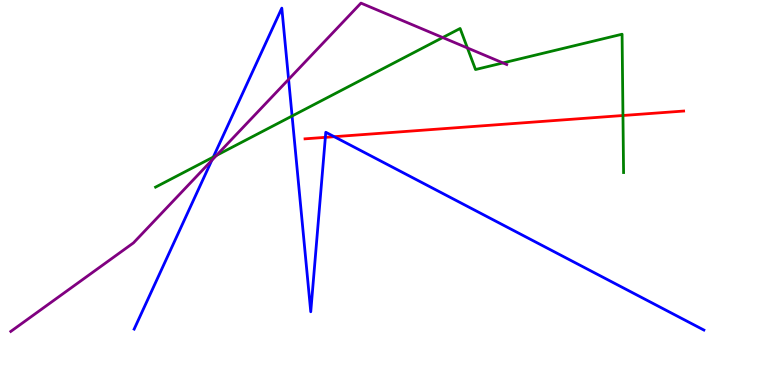[{'lines': ['blue', 'red'], 'intersections': [{'x': 4.2, 'y': 6.43}, {'x': 4.31, 'y': 6.45}]}, {'lines': ['green', 'red'], 'intersections': [{'x': 8.04, 'y': 7.0}]}, {'lines': ['purple', 'red'], 'intersections': []}, {'lines': ['blue', 'green'], 'intersections': [{'x': 2.75, 'y': 5.92}, {'x': 3.77, 'y': 6.99}]}, {'lines': ['blue', 'purple'], 'intersections': [{'x': 2.73, 'y': 5.84}, {'x': 3.72, 'y': 7.94}]}, {'lines': ['green', 'purple'], 'intersections': [{'x': 2.79, 'y': 5.96}, {'x': 5.71, 'y': 9.02}, {'x': 6.03, 'y': 8.75}, {'x': 6.49, 'y': 8.37}]}]